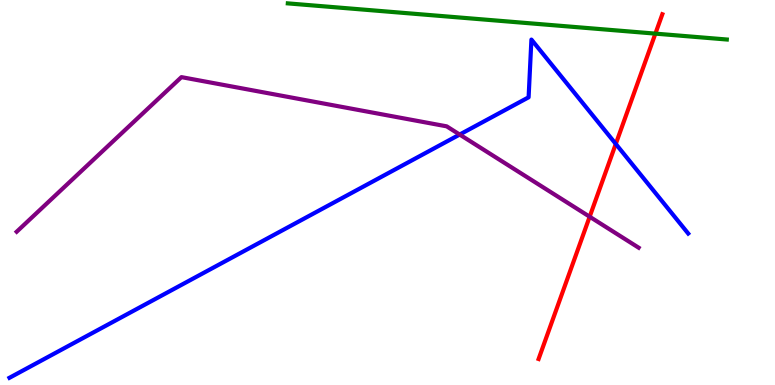[{'lines': ['blue', 'red'], 'intersections': [{'x': 7.95, 'y': 6.26}]}, {'lines': ['green', 'red'], 'intersections': [{'x': 8.46, 'y': 9.13}]}, {'lines': ['purple', 'red'], 'intersections': [{'x': 7.61, 'y': 4.37}]}, {'lines': ['blue', 'green'], 'intersections': []}, {'lines': ['blue', 'purple'], 'intersections': [{'x': 5.93, 'y': 6.51}]}, {'lines': ['green', 'purple'], 'intersections': []}]